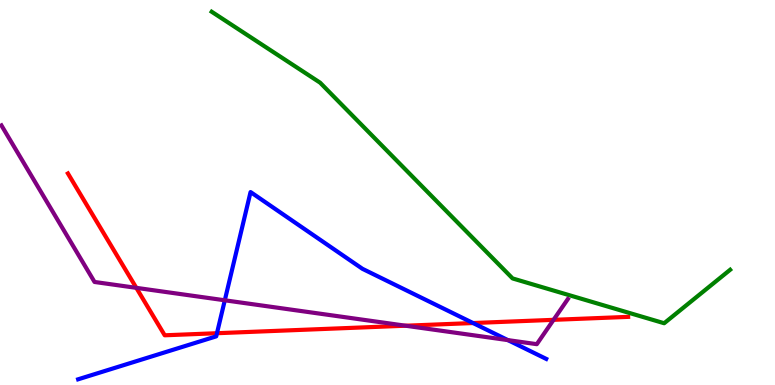[{'lines': ['blue', 'red'], 'intersections': [{'x': 2.8, 'y': 1.35}, {'x': 6.1, 'y': 1.61}]}, {'lines': ['green', 'red'], 'intersections': []}, {'lines': ['purple', 'red'], 'intersections': [{'x': 1.76, 'y': 2.52}, {'x': 5.23, 'y': 1.54}, {'x': 7.14, 'y': 1.69}]}, {'lines': ['blue', 'green'], 'intersections': []}, {'lines': ['blue', 'purple'], 'intersections': [{'x': 2.9, 'y': 2.2}, {'x': 6.55, 'y': 1.17}]}, {'lines': ['green', 'purple'], 'intersections': []}]